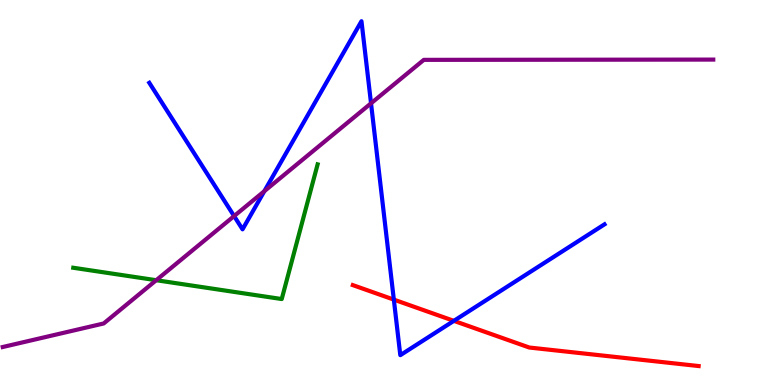[{'lines': ['blue', 'red'], 'intersections': [{'x': 5.08, 'y': 2.22}, {'x': 5.86, 'y': 1.67}]}, {'lines': ['green', 'red'], 'intersections': []}, {'lines': ['purple', 'red'], 'intersections': []}, {'lines': ['blue', 'green'], 'intersections': []}, {'lines': ['blue', 'purple'], 'intersections': [{'x': 3.02, 'y': 4.39}, {'x': 3.41, 'y': 5.03}, {'x': 4.79, 'y': 7.32}]}, {'lines': ['green', 'purple'], 'intersections': [{'x': 2.02, 'y': 2.72}]}]